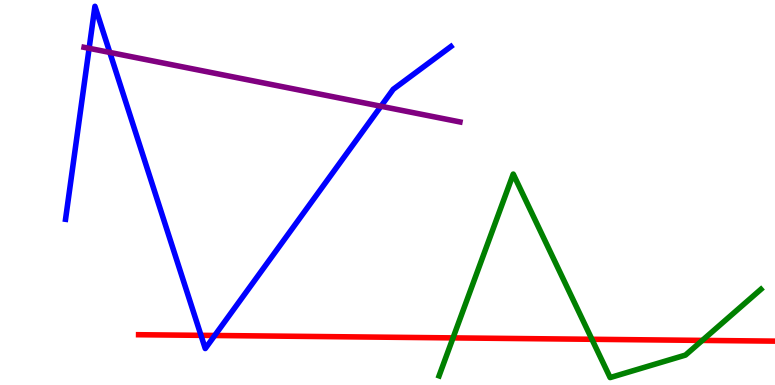[{'lines': ['blue', 'red'], 'intersections': [{'x': 2.59, 'y': 1.29}, {'x': 2.77, 'y': 1.29}]}, {'lines': ['green', 'red'], 'intersections': [{'x': 5.85, 'y': 1.22}, {'x': 7.64, 'y': 1.19}, {'x': 9.06, 'y': 1.16}]}, {'lines': ['purple', 'red'], 'intersections': []}, {'lines': ['blue', 'green'], 'intersections': []}, {'lines': ['blue', 'purple'], 'intersections': [{'x': 1.15, 'y': 8.74}, {'x': 1.42, 'y': 8.64}, {'x': 4.92, 'y': 7.24}]}, {'lines': ['green', 'purple'], 'intersections': []}]